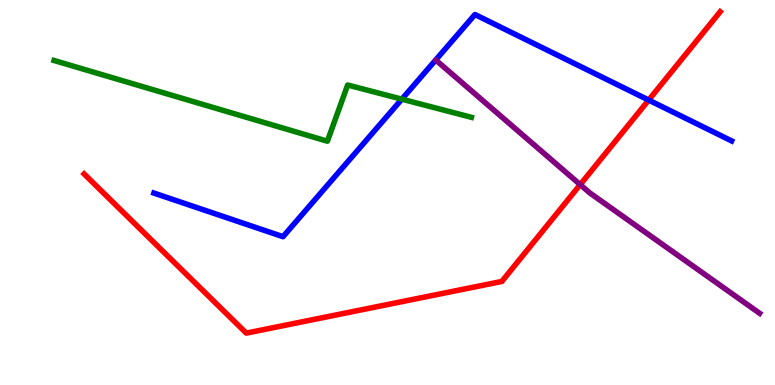[{'lines': ['blue', 'red'], 'intersections': [{'x': 8.37, 'y': 7.4}]}, {'lines': ['green', 'red'], 'intersections': []}, {'lines': ['purple', 'red'], 'intersections': [{'x': 7.49, 'y': 5.2}]}, {'lines': ['blue', 'green'], 'intersections': [{'x': 5.19, 'y': 7.42}]}, {'lines': ['blue', 'purple'], 'intersections': []}, {'lines': ['green', 'purple'], 'intersections': []}]